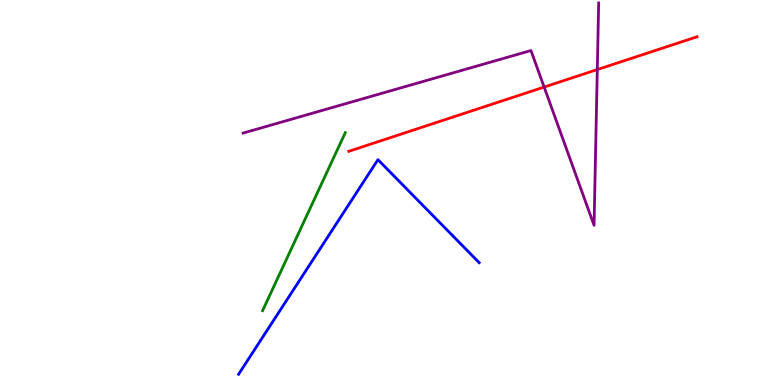[{'lines': ['blue', 'red'], 'intersections': []}, {'lines': ['green', 'red'], 'intersections': []}, {'lines': ['purple', 'red'], 'intersections': [{'x': 7.02, 'y': 7.74}, {'x': 7.71, 'y': 8.19}]}, {'lines': ['blue', 'green'], 'intersections': []}, {'lines': ['blue', 'purple'], 'intersections': []}, {'lines': ['green', 'purple'], 'intersections': []}]